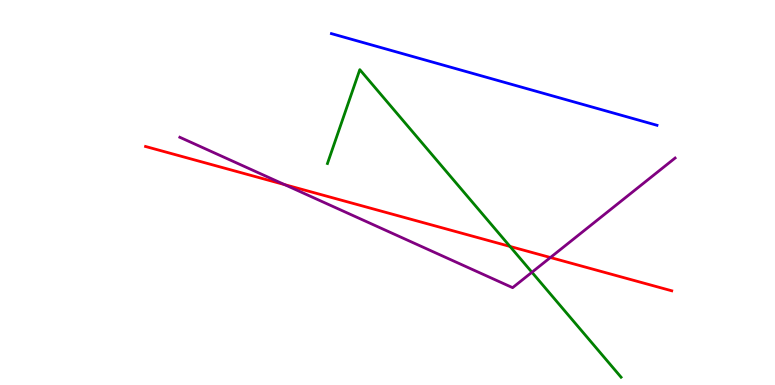[{'lines': ['blue', 'red'], 'intersections': []}, {'lines': ['green', 'red'], 'intersections': [{'x': 6.58, 'y': 3.6}]}, {'lines': ['purple', 'red'], 'intersections': [{'x': 3.67, 'y': 5.2}, {'x': 7.1, 'y': 3.31}]}, {'lines': ['blue', 'green'], 'intersections': []}, {'lines': ['blue', 'purple'], 'intersections': []}, {'lines': ['green', 'purple'], 'intersections': [{'x': 6.86, 'y': 2.93}]}]